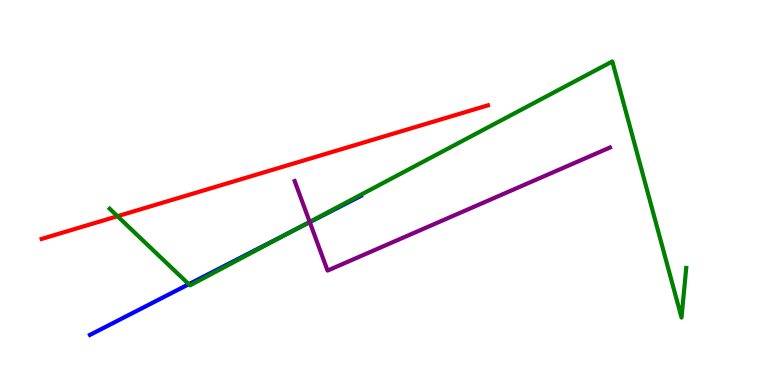[{'lines': ['blue', 'red'], 'intersections': []}, {'lines': ['green', 'red'], 'intersections': [{'x': 1.52, 'y': 4.38}]}, {'lines': ['purple', 'red'], 'intersections': []}, {'lines': ['blue', 'green'], 'intersections': [{'x': 2.44, 'y': 2.62}, {'x': 3.77, 'y': 3.99}]}, {'lines': ['blue', 'purple'], 'intersections': [{'x': 4.0, 'y': 4.23}]}, {'lines': ['green', 'purple'], 'intersections': [{'x': 4.0, 'y': 4.24}]}]